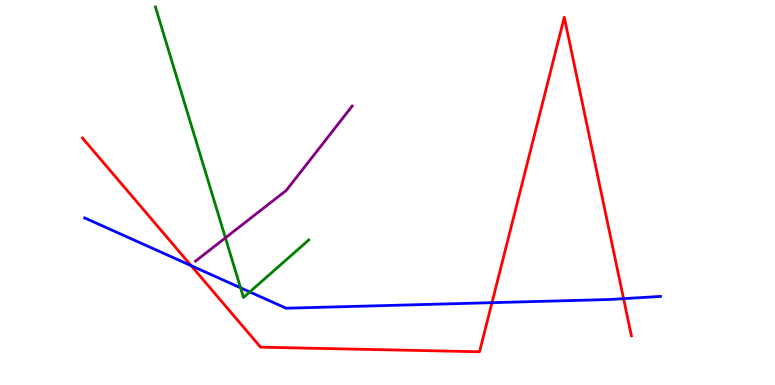[{'lines': ['blue', 'red'], 'intersections': [{'x': 2.47, 'y': 3.1}, {'x': 6.35, 'y': 2.14}, {'x': 8.05, 'y': 2.24}]}, {'lines': ['green', 'red'], 'intersections': []}, {'lines': ['purple', 'red'], 'intersections': []}, {'lines': ['blue', 'green'], 'intersections': [{'x': 3.1, 'y': 2.52}, {'x': 3.22, 'y': 2.42}]}, {'lines': ['blue', 'purple'], 'intersections': []}, {'lines': ['green', 'purple'], 'intersections': [{'x': 2.91, 'y': 3.82}]}]